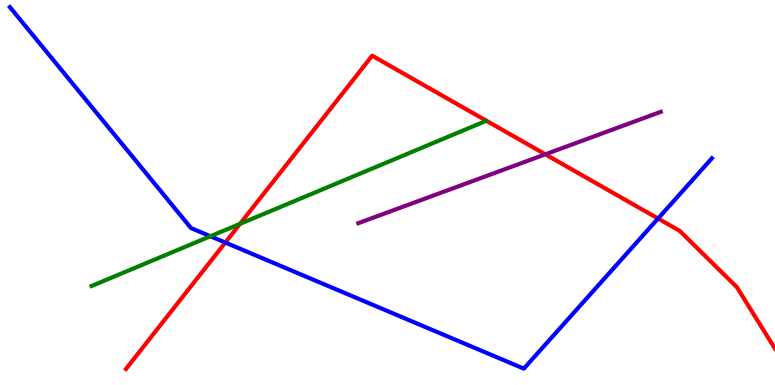[{'lines': ['blue', 'red'], 'intersections': [{'x': 2.91, 'y': 3.7}, {'x': 8.49, 'y': 4.32}]}, {'lines': ['green', 'red'], 'intersections': [{'x': 3.1, 'y': 4.18}]}, {'lines': ['purple', 'red'], 'intersections': [{'x': 7.04, 'y': 5.99}]}, {'lines': ['blue', 'green'], 'intersections': [{'x': 2.72, 'y': 3.86}]}, {'lines': ['blue', 'purple'], 'intersections': []}, {'lines': ['green', 'purple'], 'intersections': []}]